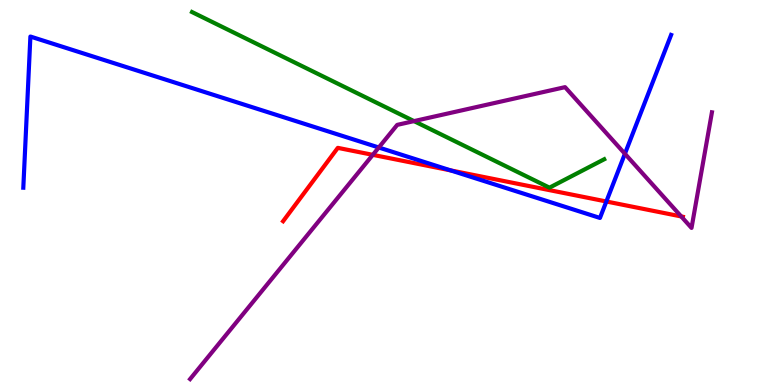[{'lines': ['blue', 'red'], 'intersections': [{'x': 5.82, 'y': 5.57}, {'x': 7.82, 'y': 4.77}]}, {'lines': ['green', 'red'], 'intersections': []}, {'lines': ['purple', 'red'], 'intersections': [{'x': 4.81, 'y': 5.98}, {'x': 8.79, 'y': 4.38}]}, {'lines': ['blue', 'green'], 'intersections': []}, {'lines': ['blue', 'purple'], 'intersections': [{'x': 4.89, 'y': 6.17}, {'x': 8.06, 'y': 6.01}]}, {'lines': ['green', 'purple'], 'intersections': [{'x': 5.34, 'y': 6.85}]}]